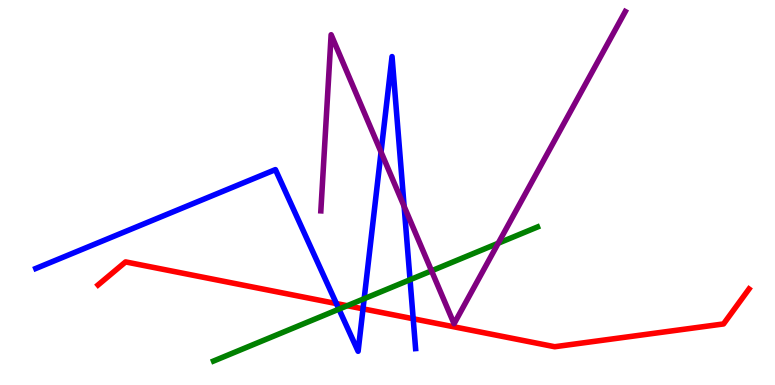[{'lines': ['blue', 'red'], 'intersections': [{'x': 4.34, 'y': 2.11}, {'x': 4.68, 'y': 1.98}, {'x': 5.33, 'y': 1.72}]}, {'lines': ['green', 'red'], 'intersections': [{'x': 4.48, 'y': 2.06}]}, {'lines': ['purple', 'red'], 'intersections': []}, {'lines': ['blue', 'green'], 'intersections': [{'x': 4.37, 'y': 1.97}, {'x': 4.7, 'y': 2.24}, {'x': 5.29, 'y': 2.73}]}, {'lines': ['blue', 'purple'], 'intersections': [{'x': 4.92, 'y': 6.05}, {'x': 5.21, 'y': 4.64}]}, {'lines': ['green', 'purple'], 'intersections': [{'x': 5.57, 'y': 2.97}, {'x': 6.43, 'y': 3.68}]}]